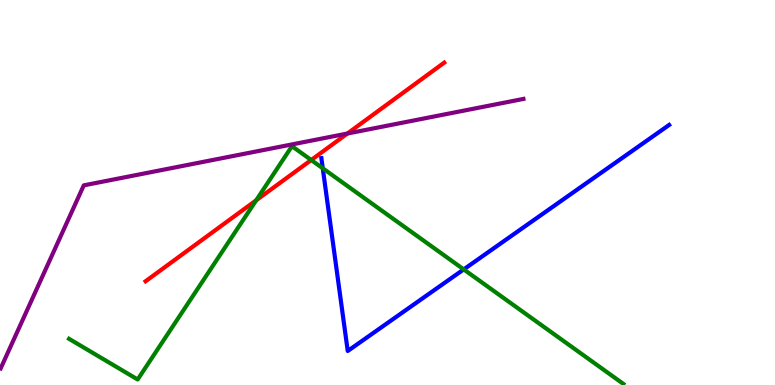[{'lines': ['blue', 'red'], 'intersections': []}, {'lines': ['green', 'red'], 'intersections': [{'x': 3.31, 'y': 4.8}, {'x': 4.02, 'y': 5.84}]}, {'lines': ['purple', 'red'], 'intersections': [{'x': 4.48, 'y': 6.53}]}, {'lines': ['blue', 'green'], 'intersections': [{'x': 4.16, 'y': 5.63}, {'x': 5.98, 'y': 3.0}]}, {'lines': ['blue', 'purple'], 'intersections': []}, {'lines': ['green', 'purple'], 'intersections': []}]